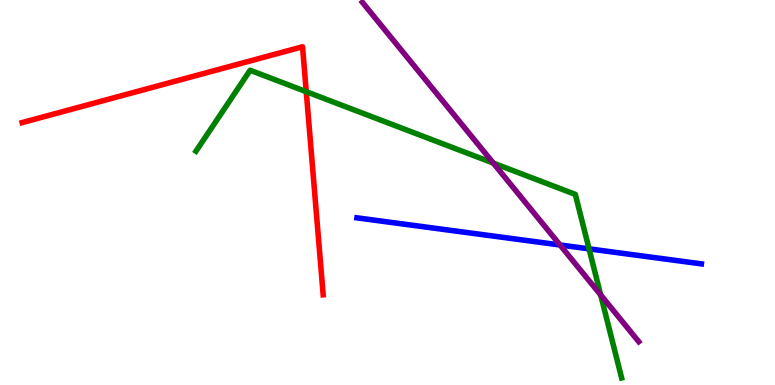[{'lines': ['blue', 'red'], 'intersections': []}, {'lines': ['green', 'red'], 'intersections': [{'x': 3.95, 'y': 7.62}]}, {'lines': ['purple', 'red'], 'intersections': []}, {'lines': ['blue', 'green'], 'intersections': [{'x': 7.6, 'y': 3.54}]}, {'lines': ['blue', 'purple'], 'intersections': [{'x': 7.23, 'y': 3.64}]}, {'lines': ['green', 'purple'], 'intersections': [{'x': 6.37, 'y': 5.76}, {'x': 7.75, 'y': 2.34}]}]